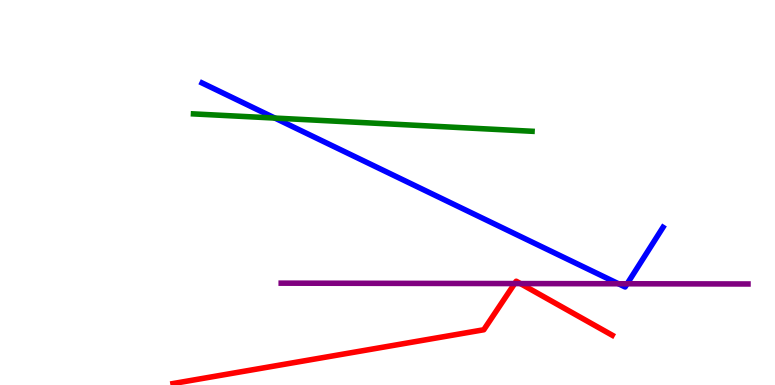[{'lines': ['blue', 'red'], 'intersections': []}, {'lines': ['green', 'red'], 'intersections': []}, {'lines': ['purple', 'red'], 'intersections': [{'x': 6.64, 'y': 2.63}, {'x': 6.71, 'y': 2.63}]}, {'lines': ['blue', 'green'], 'intersections': [{'x': 3.55, 'y': 6.93}]}, {'lines': ['blue', 'purple'], 'intersections': [{'x': 7.98, 'y': 2.63}, {'x': 8.09, 'y': 2.63}]}, {'lines': ['green', 'purple'], 'intersections': []}]